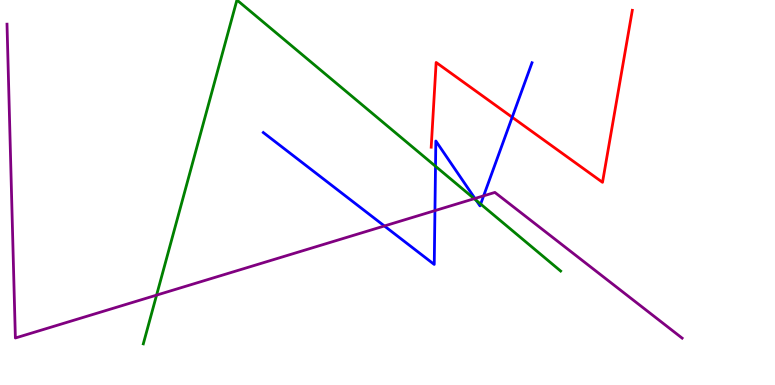[{'lines': ['blue', 'red'], 'intersections': [{'x': 6.61, 'y': 6.95}]}, {'lines': ['green', 'red'], 'intersections': []}, {'lines': ['purple', 'red'], 'intersections': []}, {'lines': ['blue', 'green'], 'intersections': [{'x': 5.62, 'y': 5.68}, {'x': 6.15, 'y': 4.8}, {'x': 6.2, 'y': 4.7}]}, {'lines': ['blue', 'purple'], 'intersections': [{'x': 4.96, 'y': 4.13}, {'x': 5.61, 'y': 4.53}, {'x': 6.13, 'y': 4.84}, {'x': 6.24, 'y': 4.91}]}, {'lines': ['green', 'purple'], 'intersections': [{'x': 2.02, 'y': 2.33}, {'x': 6.12, 'y': 4.84}]}]